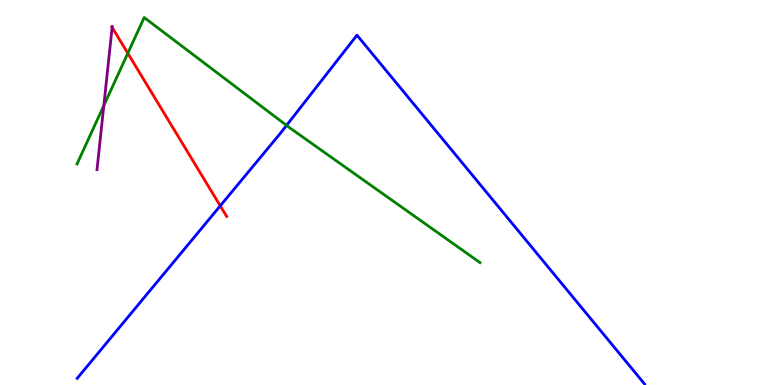[{'lines': ['blue', 'red'], 'intersections': [{'x': 2.84, 'y': 4.65}]}, {'lines': ['green', 'red'], 'intersections': [{'x': 1.65, 'y': 8.62}]}, {'lines': ['purple', 'red'], 'intersections': [{'x': 1.45, 'y': 9.29}]}, {'lines': ['blue', 'green'], 'intersections': [{'x': 3.7, 'y': 6.74}]}, {'lines': ['blue', 'purple'], 'intersections': []}, {'lines': ['green', 'purple'], 'intersections': [{'x': 1.34, 'y': 7.26}]}]